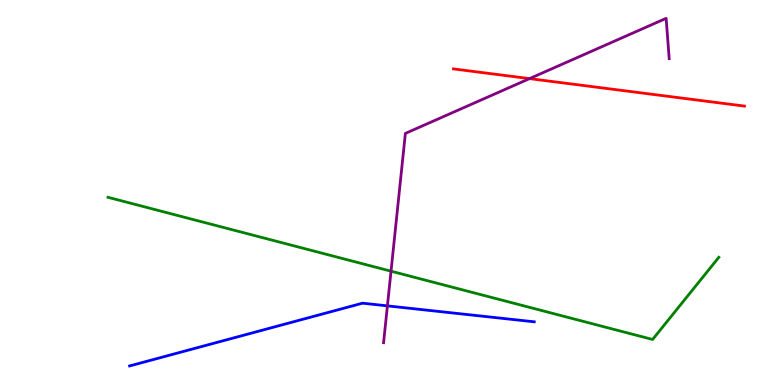[{'lines': ['blue', 'red'], 'intersections': []}, {'lines': ['green', 'red'], 'intersections': []}, {'lines': ['purple', 'red'], 'intersections': [{'x': 6.83, 'y': 7.96}]}, {'lines': ['blue', 'green'], 'intersections': []}, {'lines': ['blue', 'purple'], 'intersections': [{'x': 5.0, 'y': 2.06}]}, {'lines': ['green', 'purple'], 'intersections': [{'x': 5.05, 'y': 2.96}]}]